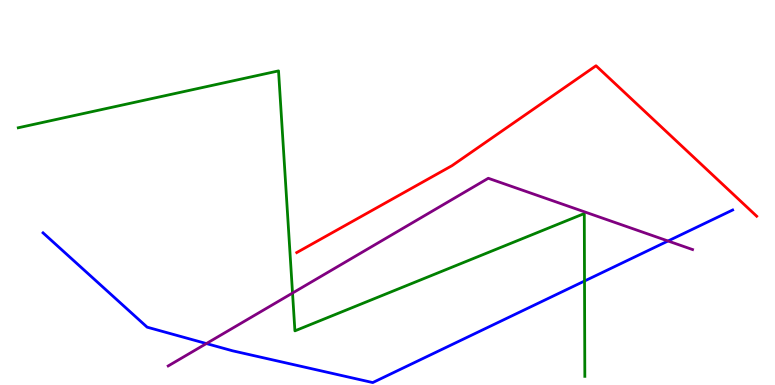[{'lines': ['blue', 'red'], 'intersections': []}, {'lines': ['green', 'red'], 'intersections': []}, {'lines': ['purple', 'red'], 'intersections': []}, {'lines': ['blue', 'green'], 'intersections': [{'x': 7.54, 'y': 2.7}]}, {'lines': ['blue', 'purple'], 'intersections': [{'x': 2.66, 'y': 1.08}, {'x': 8.62, 'y': 3.74}]}, {'lines': ['green', 'purple'], 'intersections': [{'x': 3.77, 'y': 2.39}]}]